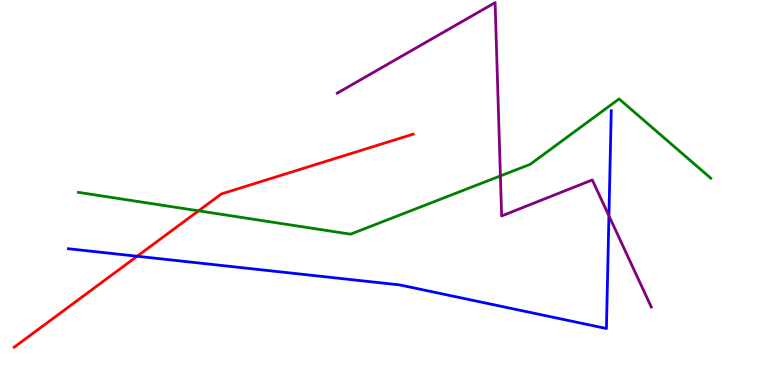[{'lines': ['blue', 'red'], 'intersections': [{'x': 1.77, 'y': 3.34}]}, {'lines': ['green', 'red'], 'intersections': [{'x': 2.56, 'y': 4.52}]}, {'lines': ['purple', 'red'], 'intersections': []}, {'lines': ['blue', 'green'], 'intersections': []}, {'lines': ['blue', 'purple'], 'intersections': [{'x': 7.86, 'y': 4.4}]}, {'lines': ['green', 'purple'], 'intersections': [{'x': 6.46, 'y': 5.43}]}]